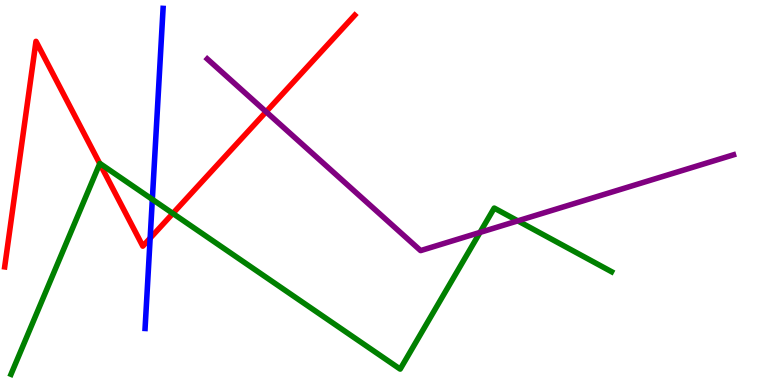[{'lines': ['blue', 'red'], 'intersections': [{'x': 1.94, 'y': 3.81}]}, {'lines': ['green', 'red'], 'intersections': [{'x': 1.29, 'y': 5.75}, {'x': 2.23, 'y': 4.46}]}, {'lines': ['purple', 'red'], 'intersections': [{'x': 3.43, 'y': 7.1}]}, {'lines': ['blue', 'green'], 'intersections': [{'x': 1.97, 'y': 4.82}]}, {'lines': ['blue', 'purple'], 'intersections': []}, {'lines': ['green', 'purple'], 'intersections': [{'x': 6.19, 'y': 3.96}, {'x': 6.68, 'y': 4.26}]}]